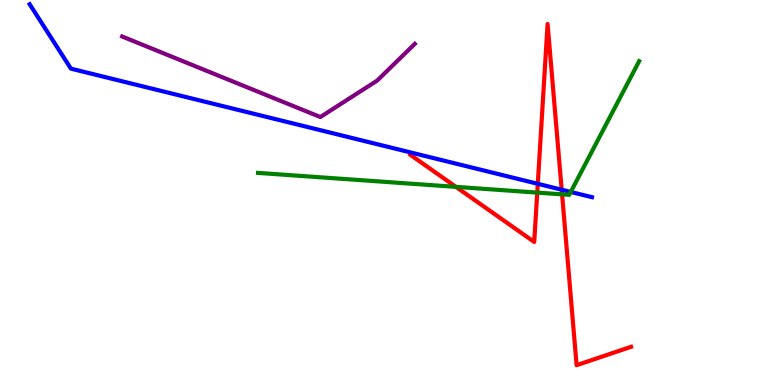[{'lines': ['blue', 'red'], 'intersections': [{'x': 6.94, 'y': 5.23}, {'x': 7.25, 'y': 5.07}]}, {'lines': ['green', 'red'], 'intersections': [{'x': 5.88, 'y': 5.15}, {'x': 6.93, 'y': 5.0}, {'x': 7.25, 'y': 4.95}]}, {'lines': ['purple', 'red'], 'intersections': []}, {'lines': ['blue', 'green'], 'intersections': [{'x': 7.36, 'y': 5.01}]}, {'lines': ['blue', 'purple'], 'intersections': []}, {'lines': ['green', 'purple'], 'intersections': []}]